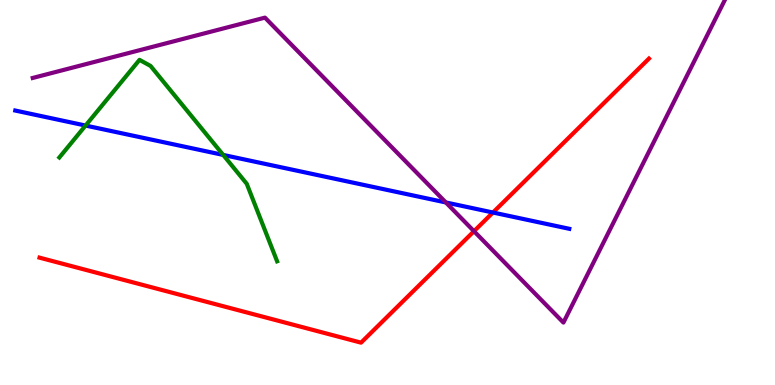[{'lines': ['blue', 'red'], 'intersections': [{'x': 6.36, 'y': 4.48}]}, {'lines': ['green', 'red'], 'intersections': []}, {'lines': ['purple', 'red'], 'intersections': [{'x': 6.12, 'y': 3.99}]}, {'lines': ['blue', 'green'], 'intersections': [{'x': 1.1, 'y': 6.74}, {'x': 2.88, 'y': 5.98}]}, {'lines': ['blue', 'purple'], 'intersections': [{'x': 5.75, 'y': 4.74}]}, {'lines': ['green', 'purple'], 'intersections': []}]